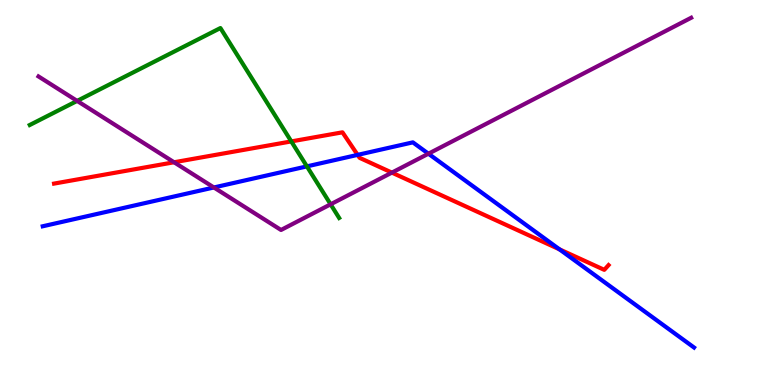[{'lines': ['blue', 'red'], 'intersections': [{'x': 4.61, 'y': 5.98}, {'x': 7.22, 'y': 3.52}]}, {'lines': ['green', 'red'], 'intersections': [{'x': 3.76, 'y': 6.33}]}, {'lines': ['purple', 'red'], 'intersections': [{'x': 2.25, 'y': 5.79}, {'x': 5.06, 'y': 5.52}]}, {'lines': ['blue', 'green'], 'intersections': [{'x': 3.96, 'y': 5.68}]}, {'lines': ['blue', 'purple'], 'intersections': [{'x': 2.76, 'y': 5.13}, {'x': 5.53, 'y': 6.01}]}, {'lines': ['green', 'purple'], 'intersections': [{'x': 0.995, 'y': 7.38}, {'x': 4.27, 'y': 4.69}]}]